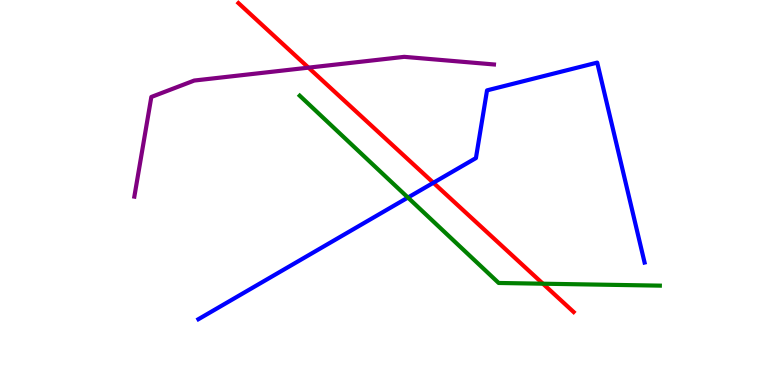[{'lines': ['blue', 'red'], 'intersections': [{'x': 5.59, 'y': 5.25}]}, {'lines': ['green', 'red'], 'intersections': [{'x': 7.01, 'y': 2.63}]}, {'lines': ['purple', 'red'], 'intersections': [{'x': 3.98, 'y': 8.24}]}, {'lines': ['blue', 'green'], 'intersections': [{'x': 5.26, 'y': 4.87}]}, {'lines': ['blue', 'purple'], 'intersections': []}, {'lines': ['green', 'purple'], 'intersections': []}]